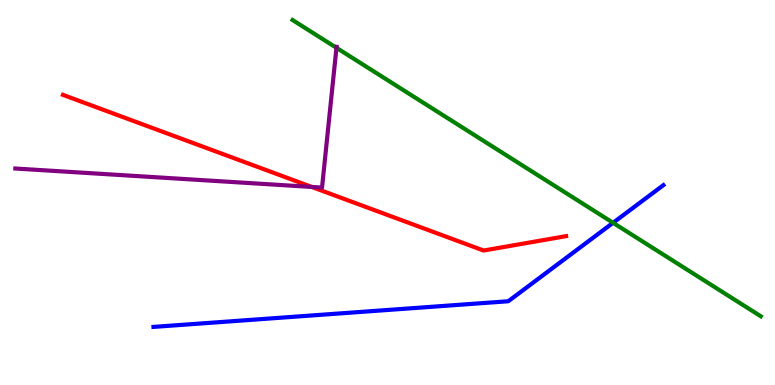[{'lines': ['blue', 'red'], 'intersections': []}, {'lines': ['green', 'red'], 'intersections': []}, {'lines': ['purple', 'red'], 'intersections': [{'x': 4.02, 'y': 5.14}]}, {'lines': ['blue', 'green'], 'intersections': [{'x': 7.91, 'y': 4.21}]}, {'lines': ['blue', 'purple'], 'intersections': []}, {'lines': ['green', 'purple'], 'intersections': [{'x': 4.34, 'y': 8.76}]}]